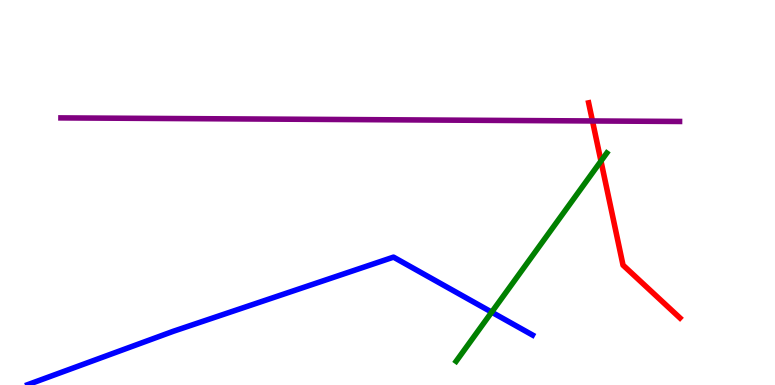[{'lines': ['blue', 'red'], 'intersections': []}, {'lines': ['green', 'red'], 'intersections': [{'x': 7.75, 'y': 5.82}]}, {'lines': ['purple', 'red'], 'intersections': [{'x': 7.64, 'y': 6.86}]}, {'lines': ['blue', 'green'], 'intersections': [{'x': 6.34, 'y': 1.89}]}, {'lines': ['blue', 'purple'], 'intersections': []}, {'lines': ['green', 'purple'], 'intersections': []}]